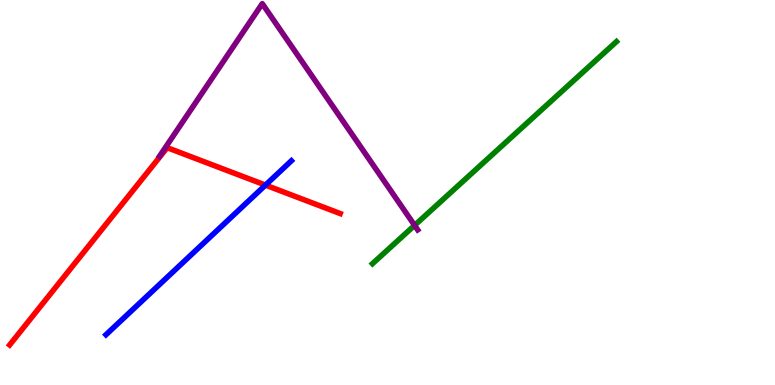[{'lines': ['blue', 'red'], 'intersections': [{'x': 3.43, 'y': 5.19}]}, {'lines': ['green', 'red'], 'intersections': []}, {'lines': ['purple', 'red'], 'intersections': []}, {'lines': ['blue', 'green'], 'intersections': []}, {'lines': ['blue', 'purple'], 'intersections': []}, {'lines': ['green', 'purple'], 'intersections': [{'x': 5.35, 'y': 4.15}]}]